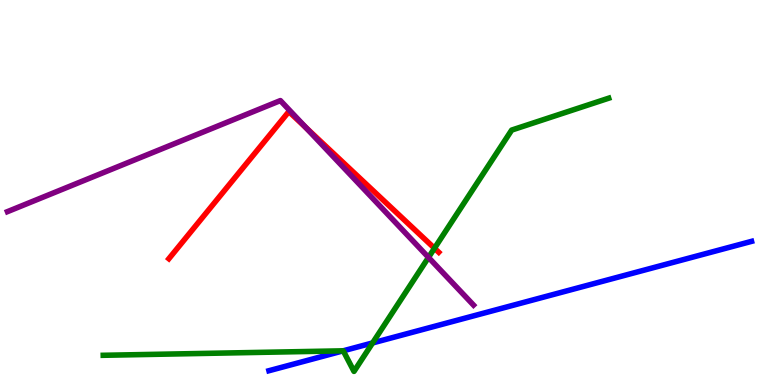[{'lines': ['blue', 'red'], 'intersections': []}, {'lines': ['green', 'red'], 'intersections': [{'x': 5.61, 'y': 3.55}]}, {'lines': ['purple', 'red'], 'intersections': [{'x': 3.95, 'y': 6.69}]}, {'lines': ['blue', 'green'], 'intersections': [{'x': 4.43, 'y': 0.888}, {'x': 4.81, 'y': 1.09}]}, {'lines': ['blue', 'purple'], 'intersections': []}, {'lines': ['green', 'purple'], 'intersections': [{'x': 5.53, 'y': 3.31}]}]